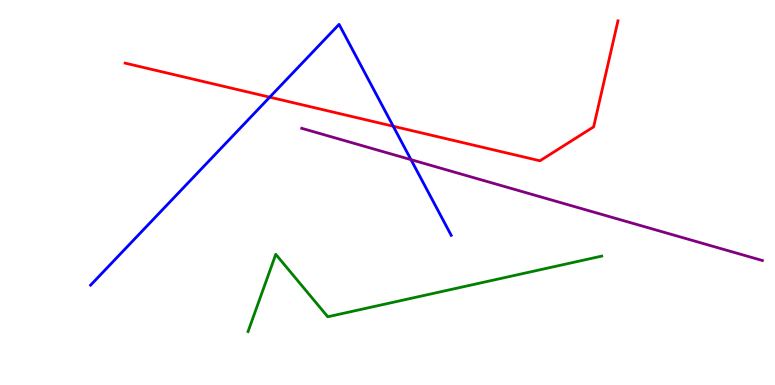[{'lines': ['blue', 'red'], 'intersections': [{'x': 3.48, 'y': 7.48}, {'x': 5.07, 'y': 6.72}]}, {'lines': ['green', 'red'], 'intersections': []}, {'lines': ['purple', 'red'], 'intersections': []}, {'lines': ['blue', 'green'], 'intersections': []}, {'lines': ['blue', 'purple'], 'intersections': [{'x': 5.3, 'y': 5.85}]}, {'lines': ['green', 'purple'], 'intersections': []}]